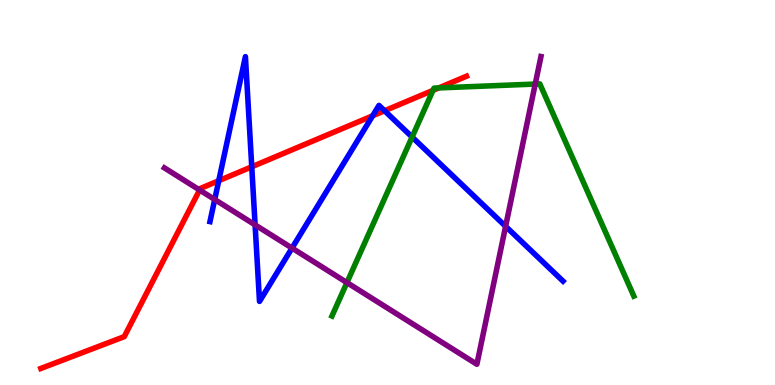[{'lines': ['blue', 'red'], 'intersections': [{'x': 2.82, 'y': 5.31}, {'x': 3.25, 'y': 5.67}, {'x': 4.81, 'y': 6.99}, {'x': 4.96, 'y': 7.12}]}, {'lines': ['green', 'red'], 'intersections': [{'x': 5.59, 'y': 7.65}, {'x': 5.66, 'y': 7.72}]}, {'lines': ['purple', 'red'], 'intersections': [{'x': 2.58, 'y': 5.06}]}, {'lines': ['blue', 'green'], 'intersections': [{'x': 5.32, 'y': 6.44}]}, {'lines': ['blue', 'purple'], 'intersections': [{'x': 2.77, 'y': 4.82}, {'x': 3.29, 'y': 4.16}, {'x': 3.77, 'y': 3.56}, {'x': 6.52, 'y': 4.12}]}, {'lines': ['green', 'purple'], 'intersections': [{'x': 4.48, 'y': 2.66}, {'x': 6.91, 'y': 7.82}]}]